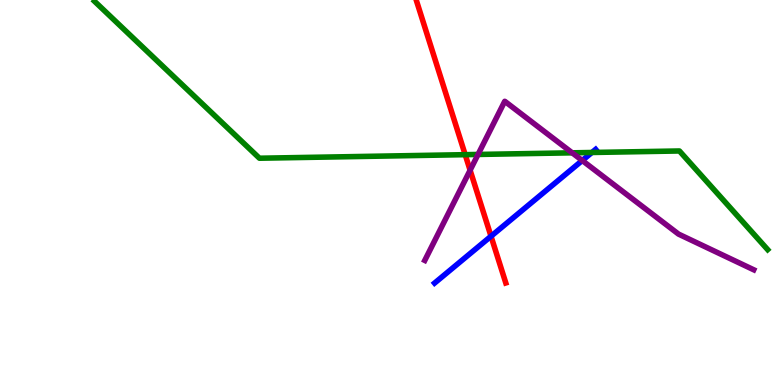[{'lines': ['blue', 'red'], 'intersections': [{'x': 6.34, 'y': 3.86}]}, {'lines': ['green', 'red'], 'intersections': [{'x': 6.0, 'y': 5.98}]}, {'lines': ['purple', 'red'], 'intersections': [{'x': 6.07, 'y': 5.58}]}, {'lines': ['blue', 'green'], 'intersections': [{'x': 7.64, 'y': 6.04}]}, {'lines': ['blue', 'purple'], 'intersections': [{'x': 7.51, 'y': 5.83}]}, {'lines': ['green', 'purple'], 'intersections': [{'x': 6.17, 'y': 5.99}, {'x': 7.38, 'y': 6.03}]}]